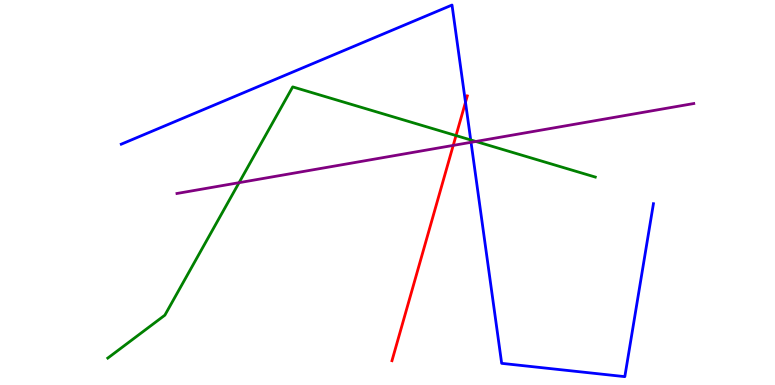[{'lines': ['blue', 'red'], 'intersections': [{'x': 6.01, 'y': 7.34}]}, {'lines': ['green', 'red'], 'intersections': [{'x': 5.88, 'y': 6.48}]}, {'lines': ['purple', 'red'], 'intersections': [{'x': 5.85, 'y': 6.22}]}, {'lines': ['blue', 'green'], 'intersections': [{'x': 6.07, 'y': 6.37}]}, {'lines': ['blue', 'purple'], 'intersections': [{'x': 6.08, 'y': 6.3}]}, {'lines': ['green', 'purple'], 'intersections': [{'x': 3.08, 'y': 5.26}, {'x': 6.14, 'y': 6.33}]}]